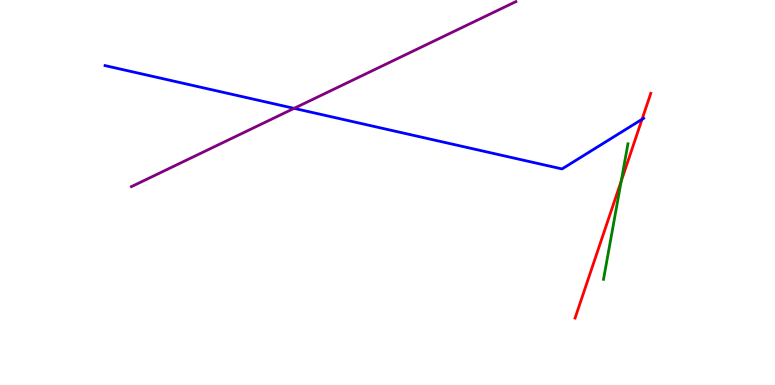[{'lines': ['blue', 'red'], 'intersections': [{'x': 8.28, 'y': 6.9}]}, {'lines': ['green', 'red'], 'intersections': [{'x': 8.02, 'y': 5.3}]}, {'lines': ['purple', 'red'], 'intersections': []}, {'lines': ['blue', 'green'], 'intersections': []}, {'lines': ['blue', 'purple'], 'intersections': [{'x': 3.79, 'y': 7.19}]}, {'lines': ['green', 'purple'], 'intersections': []}]